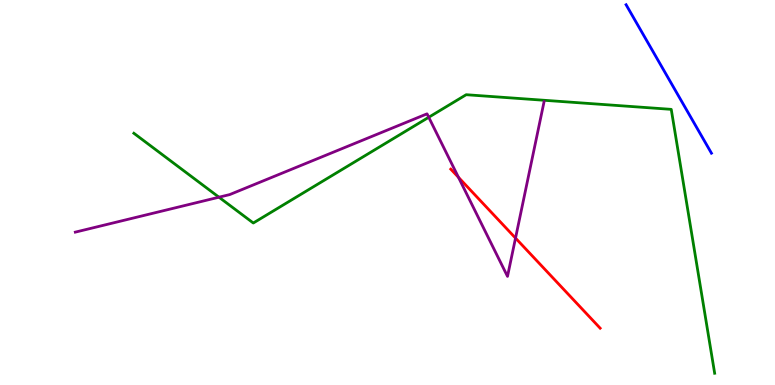[{'lines': ['blue', 'red'], 'intersections': []}, {'lines': ['green', 'red'], 'intersections': []}, {'lines': ['purple', 'red'], 'intersections': [{'x': 5.92, 'y': 5.39}, {'x': 6.65, 'y': 3.82}]}, {'lines': ['blue', 'green'], 'intersections': []}, {'lines': ['blue', 'purple'], 'intersections': []}, {'lines': ['green', 'purple'], 'intersections': [{'x': 2.83, 'y': 4.88}, {'x': 5.53, 'y': 6.95}]}]